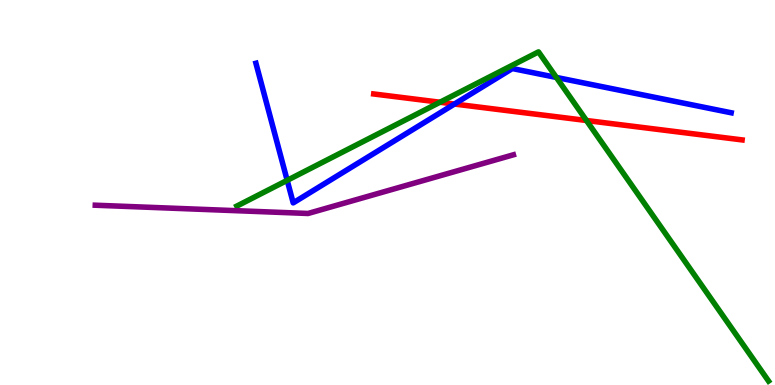[{'lines': ['blue', 'red'], 'intersections': [{'x': 5.86, 'y': 7.3}]}, {'lines': ['green', 'red'], 'intersections': [{'x': 5.68, 'y': 7.34}, {'x': 7.57, 'y': 6.87}]}, {'lines': ['purple', 'red'], 'intersections': []}, {'lines': ['blue', 'green'], 'intersections': [{'x': 3.71, 'y': 5.32}, {'x': 7.18, 'y': 7.99}]}, {'lines': ['blue', 'purple'], 'intersections': []}, {'lines': ['green', 'purple'], 'intersections': []}]